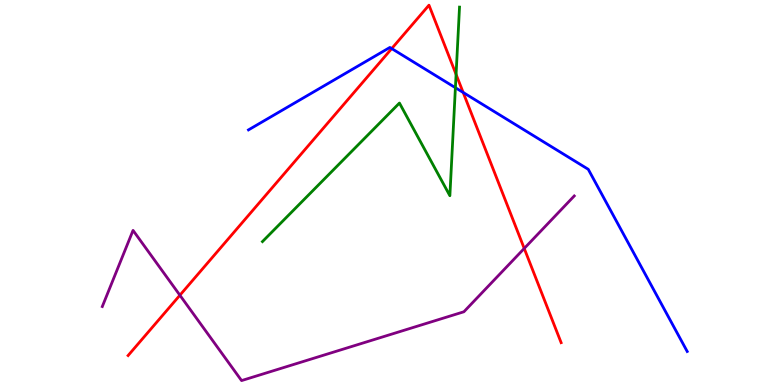[{'lines': ['blue', 'red'], 'intersections': [{'x': 5.05, 'y': 8.74}, {'x': 5.98, 'y': 7.6}]}, {'lines': ['green', 'red'], 'intersections': [{'x': 5.88, 'y': 8.07}]}, {'lines': ['purple', 'red'], 'intersections': [{'x': 2.32, 'y': 2.33}, {'x': 6.76, 'y': 3.55}]}, {'lines': ['blue', 'green'], 'intersections': [{'x': 5.88, 'y': 7.72}]}, {'lines': ['blue', 'purple'], 'intersections': []}, {'lines': ['green', 'purple'], 'intersections': []}]